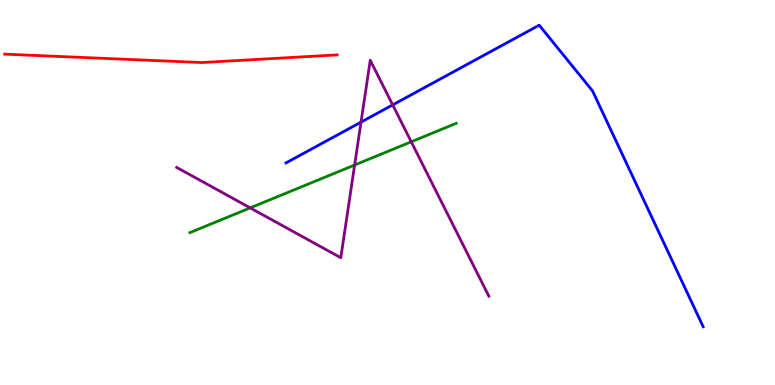[{'lines': ['blue', 'red'], 'intersections': []}, {'lines': ['green', 'red'], 'intersections': []}, {'lines': ['purple', 'red'], 'intersections': []}, {'lines': ['blue', 'green'], 'intersections': []}, {'lines': ['blue', 'purple'], 'intersections': [{'x': 4.66, 'y': 6.83}, {'x': 5.07, 'y': 7.28}]}, {'lines': ['green', 'purple'], 'intersections': [{'x': 3.23, 'y': 4.6}, {'x': 4.58, 'y': 5.71}, {'x': 5.31, 'y': 6.32}]}]